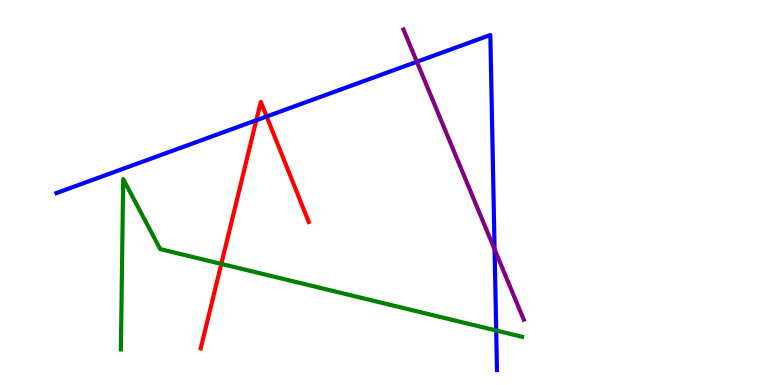[{'lines': ['blue', 'red'], 'intersections': [{'x': 3.31, 'y': 6.88}, {'x': 3.44, 'y': 6.97}]}, {'lines': ['green', 'red'], 'intersections': [{'x': 2.86, 'y': 3.15}]}, {'lines': ['purple', 'red'], 'intersections': []}, {'lines': ['blue', 'green'], 'intersections': [{'x': 6.4, 'y': 1.42}]}, {'lines': ['blue', 'purple'], 'intersections': [{'x': 5.38, 'y': 8.4}, {'x': 6.38, 'y': 3.52}]}, {'lines': ['green', 'purple'], 'intersections': []}]